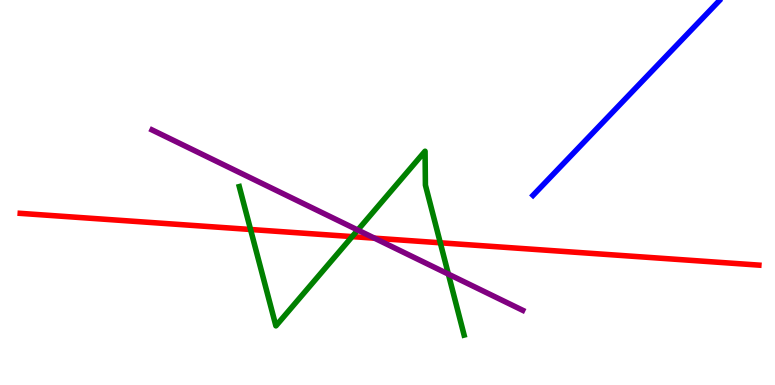[{'lines': ['blue', 'red'], 'intersections': []}, {'lines': ['green', 'red'], 'intersections': [{'x': 3.23, 'y': 4.04}, {'x': 4.54, 'y': 3.85}, {'x': 5.68, 'y': 3.69}]}, {'lines': ['purple', 'red'], 'intersections': [{'x': 4.83, 'y': 3.81}]}, {'lines': ['blue', 'green'], 'intersections': []}, {'lines': ['blue', 'purple'], 'intersections': []}, {'lines': ['green', 'purple'], 'intersections': [{'x': 4.62, 'y': 4.03}, {'x': 5.79, 'y': 2.88}]}]